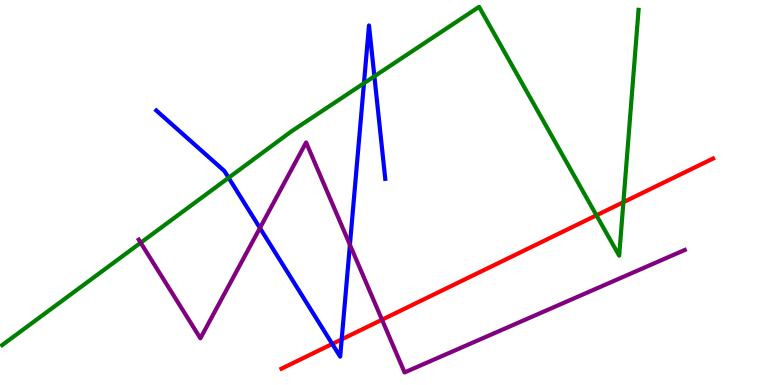[{'lines': ['blue', 'red'], 'intersections': [{'x': 4.29, 'y': 1.07}, {'x': 4.41, 'y': 1.19}]}, {'lines': ['green', 'red'], 'intersections': [{'x': 7.7, 'y': 4.41}, {'x': 8.04, 'y': 4.75}]}, {'lines': ['purple', 'red'], 'intersections': [{'x': 4.93, 'y': 1.7}]}, {'lines': ['blue', 'green'], 'intersections': [{'x': 2.95, 'y': 5.38}, {'x': 4.7, 'y': 7.84}, {'x': 4.83, 'y': 8.02}]}, {'lines': ['blue', 'purple'], 'intersections': [{'x': 3.35, 'y': 4.08}, {'x': 4.52, 'y': 3.64}]}, {'lines': ['green', 'purple'], 'intersections': [{'x': 1.82, 'y': 3.69}]}]